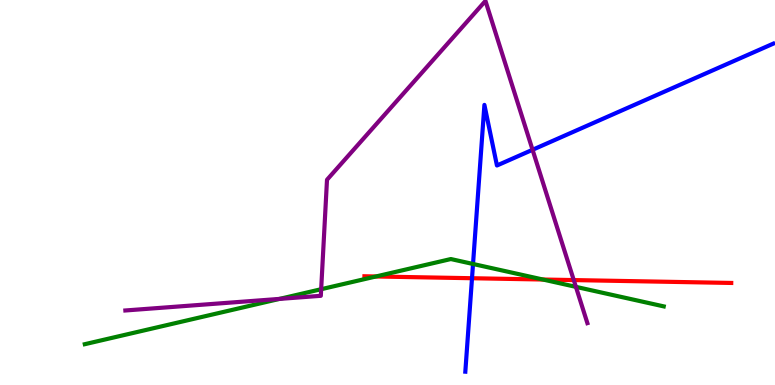[{'lines': ['blue', 'red'], 'intersections': [{'x': 6.09, 'y': 2.77}]}, {'lines': ['green', 'red'], 'intersections': [{'x': 4.85, 'y': 2.82}, {'x': 7.01, 'y': 2.74}]}, {'lines': ['purple', 'red'], 'intersections': [{'x': 7.4, 'y': 2.73}]}, {'lines': ['blue', 'green'], 'intersections': [{'x': 6.1, 'y': 3.14}]}, {'lines': ['blue', 'purple'], 'intersections': [{'x': 6.87, 'y': 6.11}]}, {'lines': ['green', 'purple'], 'intersections': [{'x': 3.61, 'y': 2.24}, {'x': 4.14, 'y': 2.49}, {'x': 7.43, 'y': 2.55}]}]